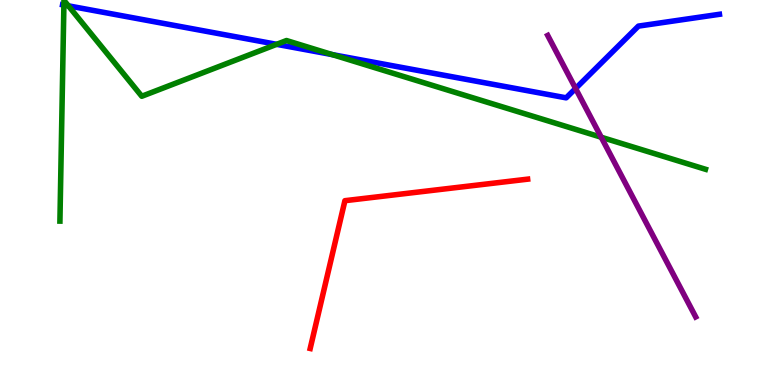[{'lines': ['blue', 'red'], 'intersections': []}, {'lines': ['green', 'red'], 'intersections': []}, {'lines': ['purple', 'red'], 'intersections': []}, {'lines': ['blue', 'green'], 'intersections': [{'x': 0.825, 'y': 9.87}, {'x': 0.882, 'y': 9.85}, {'x': 3.57, 'y': 8.85}, {'x': 4.29, 'y': 8.58}]}, {'lines': ['blue', 'purple'], 'intersections': [{'x': 7.43, 'y': 7.7}]}, {'lines': ['green', 'purple'], 'intersections': [{'x': 7.76, 'y': 6.44}]}]